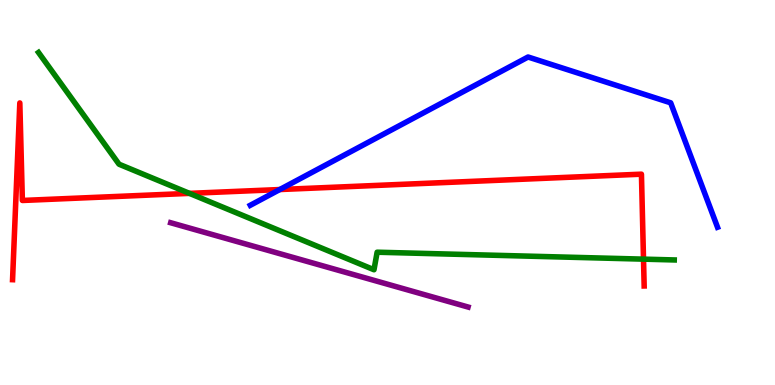[{'lines': ['blue', 'red'], 'intersections': [{'x': 3.61, 'y': 5.08}]}, {'lines': ['green', 'red'], 'intersections': [{'x': 2.44, 'y': 4.98}, {'x': 8.3, 'y': 3.27}]}, {'lines': ['purple', 'red'], 'intersections': []}, {'lines': ['blue', 'green'], 'intersections': []}, {'lines': ['blue', 'purple'], 'intersections': []}, {'lines': ['green', 'purple'], 'intersections': []}]